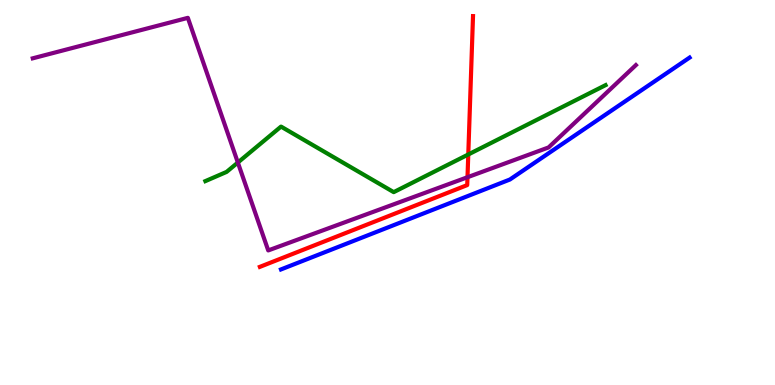[{'lines': ['blue', 'red'], 'intersections': []}, {'lines': ['green', 'red'], 'intersections': [{'x': 6.04, 'y': 5.99}]}, {'lines': ['purple', 'red'], 'intersections': [{'x': 6.03, 'y': 5.4}]}, {'lines': ['blue', 'green'], 'intersections': []}, {'lines': ['blue', 'purple'], 'intersections': []}, {'lines': ['green', 'purple'], 'intersections': [{'x': 3.07, 'y': 5.78}]}]